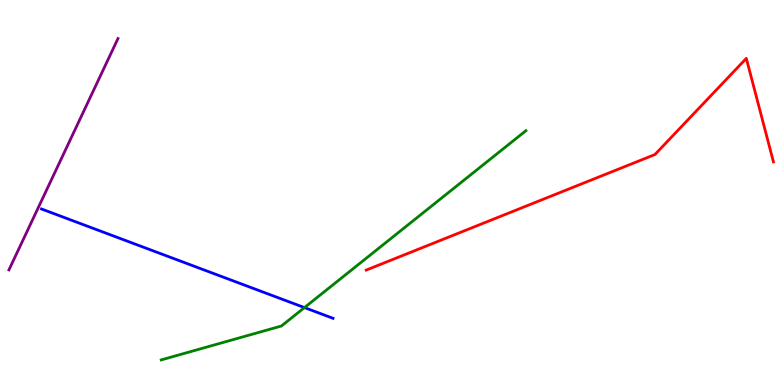[{'lines': ['blue', 'red'], 'intersections': []}, {'lines': ['green', 'red'], 'intersections': []}, {'lines': ['purple', 'red'], 'intersections': []}, {'lines': ['blue', 'green'], 'intersections': [{'x': 3.93, 'y': 2.01}]}, {'lines': ['blue', 'purple'], 'intersections': []}, {'lines': ['green', 'purple'], 'intersections': []}]